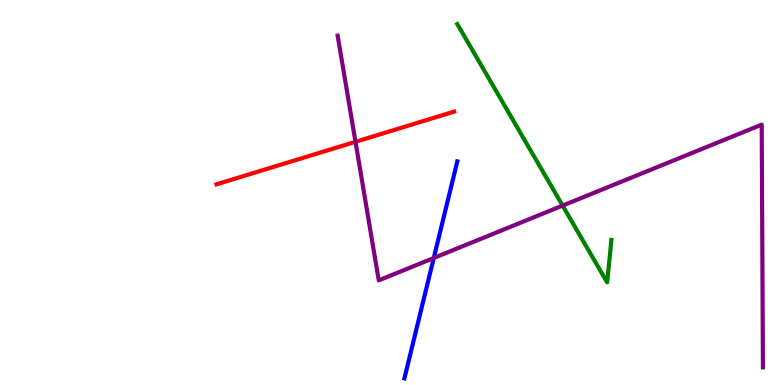[{'lines': ['blue', 'red'], 'intersections': []}, {'lines': ['green', 'red'], 'intersections': []}, {'lines': ['purple', 'red'], 'intersections': [{'x': 4.59, 'y': 6.32}]}, {'lines': ['blue', 'green'], 'intersections': []}, {'lines': ['blue', 'purple'], 'intersections': [{'x': 5.6, 'y': 3.3}]}, {'lines': ['green', 'purple'], 'intersections': [{'x': 7.26, 'y': 4.66}]}]